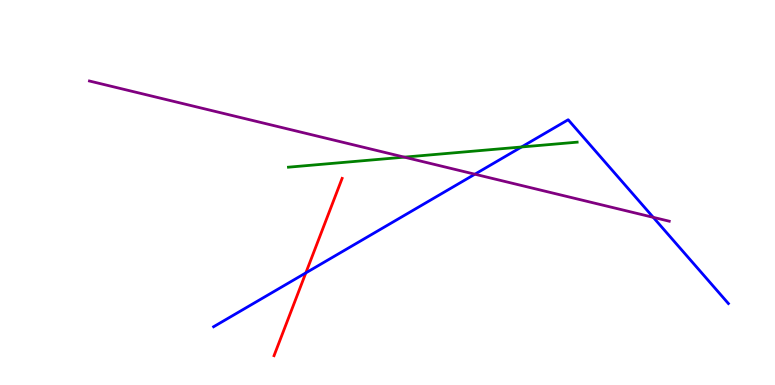[{'lines': ['blue', 'red'], 'intersections': [{'x': 3.95, 'y': 2.91}]}, {'lines': ['green', 'red'], 'intersections': []}, {'lines': ['purple', 'red'], 'intersections': []}, {'lines': ['blue', 'green'], 'intersections': [{'x': 6.73, 'y': 6.18}]}, {'lines': ['blue', 'purple'], 'intersections': [{'x': 6.13, 'y': 5.48}, {'x': 8.43, 'y': 4.35}]}, {'lines': ['green', 'purple'], 'intersections': [{'x': 5.22, 'y': 5.92}]}]